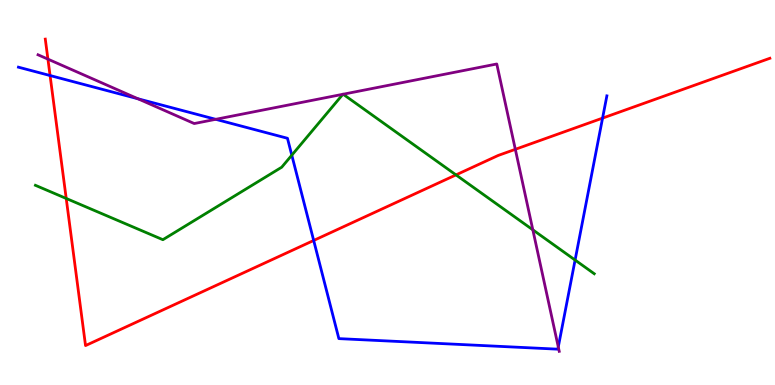[{'lines': ['blue', 'red'], 'intersections': [{'x': 0.646, 'y': 8.04}, {'x': 4.05, 'y': 3.75}, {'x': 7.78, 'y': 6.93}]}, {'lines': ['green', 'red'], 'intersections': [{'x': 0.854, 'y': 4.85}, {'x': 5.88, 'y': 5.46}]}, {'lines': ['purple', 'red'], 'intersections': [{'x': 0.618, 'y': 8.46}, {'x': 6.65, 'y': 6.12}]}, {'lines': ['blue', 'green'], 'intersections': [{'x': 3.77, 'y': 5.97}, {'x': 7.42, 'y': 3.25}]}, {'lines': ['blue', 'purple'], 'intersections': [{'x': 1.78, 'y': 7.43}, {'x': 2.78, 'y': 6.9}, {'x': 7.2, 'y': 0.989}]}, {'lines': ['green', 'purple'], 'intersections': [{'x': 4.42, 'y': 7.55}, {'x': 4.43, 'y': 7.55}, {'x': 6.88, 'y': 4.03}]}]